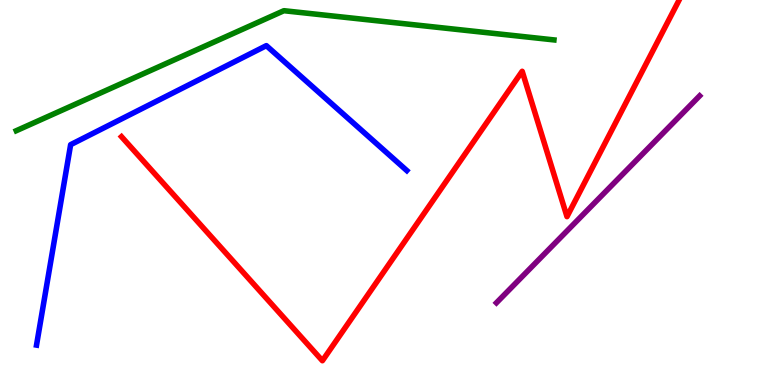[{'lines': ['blue', 'red'], 'intersections': []}, {'lines': ['green', 'red'], 'intersections': []}, {'lines': ['purple', 'red'], 'intersections': []}, {'lines': ['blue', 'green'], 'intersections': []}, {'lines': ['blue', 'purple'], 'intersections': []}, {'lines': ['green', 'purple'], 'intersections': []}]